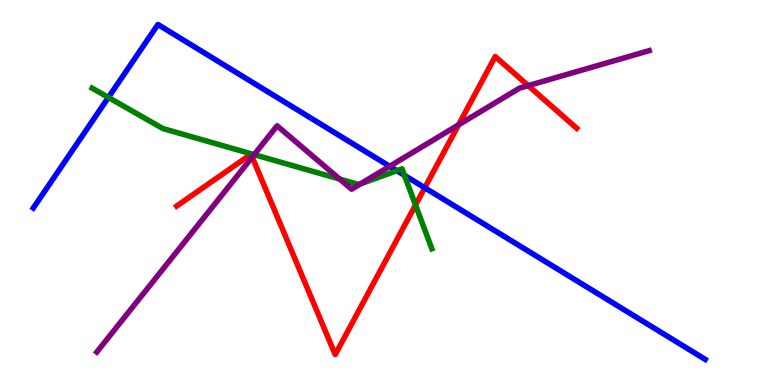[{'lines': ['blue', 'red'], 'intersections': [{'x': 5.48, 'y': 5.12}]}, {'lines': ['green', 'red'], 'intersections': [{'x': 5.36, 'y': 4.68}]}, {'lines': ['purple', 'red'], 'intersections': [{'x': 3.25, 'y': 5.92}, {'x': 5.92, 'y': 6.76}, {'x': 6.82, 'y': 7.78}]}, {'lines': ['blue', 'green'], 'intersections': [{'x': 1.4, 'y': 7.47}, {'x': 5.12, 'y': 5.57}, {'x': 5.22, 'y': 5.45}]}, {'lines': ['blue', 'purple'], 'intersections': [{'x': 5.03, 'y': 5.68}]}, {'lines': ['green', 'purple'], 'intersections': [{'x': 3.28, 'y': 5.98}, {'x': 4.38, 'y': 5.35}, {'x': 4.65, 'y': 5.22}]}]